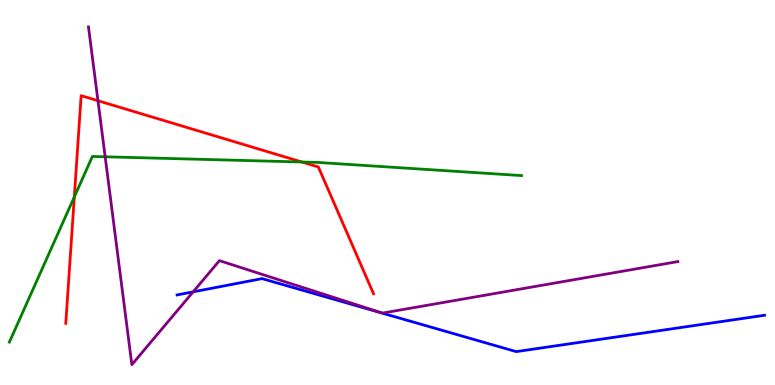[{'lines': ['blue', 'red'], 'intersections': []}, {'lines': ['green', 'red'], 'intersections': [{'x': 0.959, 'y': 4.89}, {'x': 3.9, 'y': 5.79}]}, {'lines': ['purple', 'red'], 'intersections': [{'x': 1.26, 'y': 7.38}]}, {'lines': ['blue', 'green'], 'intersections': []}, {'lines': ['blue', 'purple'], 'intersections': [{'x': 2.49, 'y': 2.42}]}, {'lines': ['green', 'purple'], 'intersections': [{'x': 1.36, 'y': 5.93}]}]